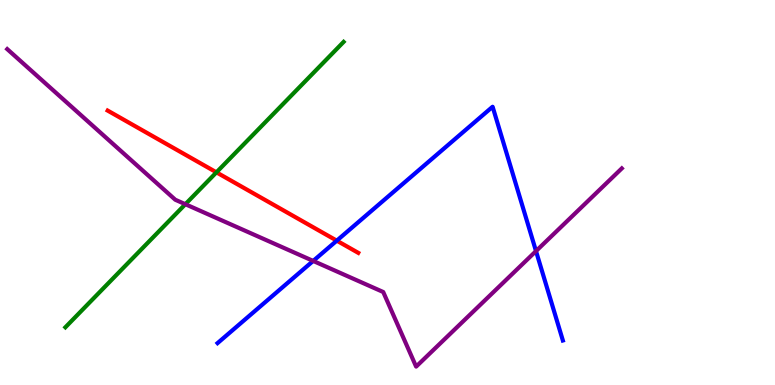[{'lines': ['blue', 'red'], 'intersections': [{'x': 4.35, 'y': 3.75}]}, {'lines': ['green', 'red'], 'intersections': [{'x': 2.79, 'y': 5.52}]}, {'lines': ['purple', 'red'], 'intersections': []}, {'lines': ['blue', 'green'], 'intersections': []}, {'lines': ['blue', 'purple'], 'intersections': [{'x': 4.04, 'y': 3.22}, {'x': 6.92, 'y': 3.48}]}, {'lines': ['green', 'purple'], 'intersections': [{'x': 2.39, 'y': 4.7}]}]